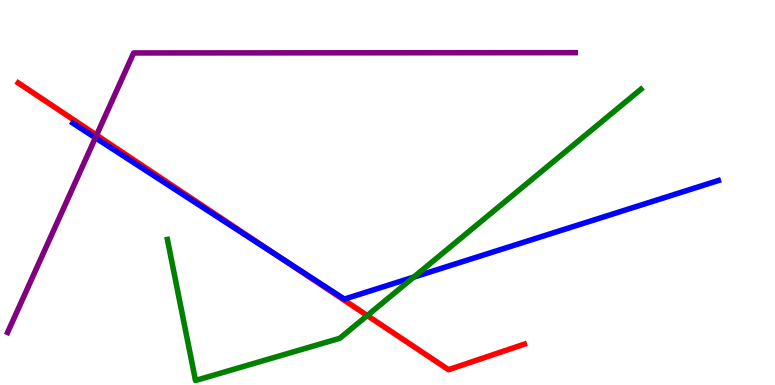[{'lines': ['blue', 'red'], 'intersections': [{'x': 3.61, 'y': 3.31}]}, {'lines': ['green', 'red'], 'intersections': [{'x': 4.74, 'y': 1.8}]}, {'lines': ['purple', 'red'], 'intersections': [{'x': 1.25, 'y': 6.49}]}, {'lines': ['blue', 'green'], 'intersections': [{'x': 5.34, 'y': 2.8}]}, {'lines': ['blue', 'purple'], 'intersections': [{'x': 1.23, 'y': 6.42}]}, {'lines': ['green', 'purple'], 'intersections': []}]